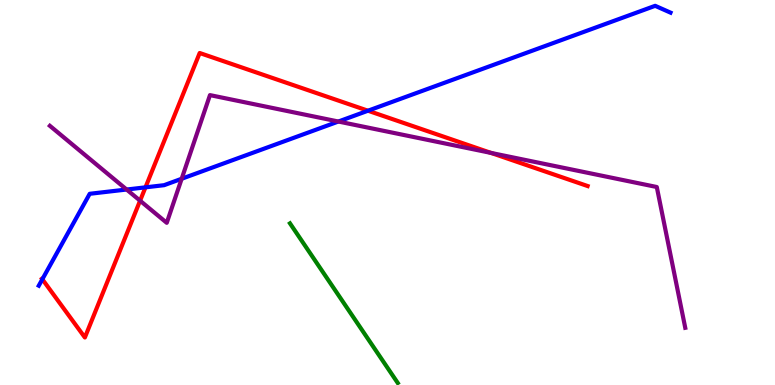[{'lines': ['blue', 'red'], 'intersections': [{'x': 0.546, 'y': 2.75}, {'x': 1.88, 'y': 5.13}, {'x': 4.75, 'y': 7.12}]}, {'lines': ['green', 'red'], 'intersections': []}, {'lines': ['purple', 'red'], 'intersections': [{'x': 1.81, 'y': 4.79}, {'x': 6.34, 'y': 6.03}]}, {'lines': ['blue', 'green'], 'intersections': []}, {'lines': ['blue', 'purple'], 'intersections': [{'x': 1.63, 'y': 5.08}, {'x': 2.34, 'y': 5.36}, {'x': 4.37, 'y': 6.84}]}, {'lines': ['green', 'purple'], 'intersections': []}]